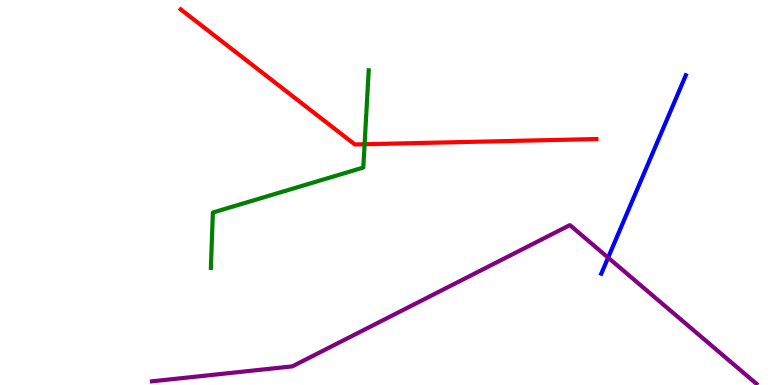[{'lines': ['blue', 'red'], 'intersections': []}, {'lines': ['green', 'red'], 'intersections': [{'x': 4.7, 'y': 6.25}]}, {'lines': ['purple', 'red'], 'intersections': []}, {'lines': ['blue', 'green'], 'intersections': []}, {'lines': ['blue', 'purple'], 'intersections': [{'x': 7.85, 'y': 3.31}]}, {'lines': ['green', 'purple'], 'intersections': []}]